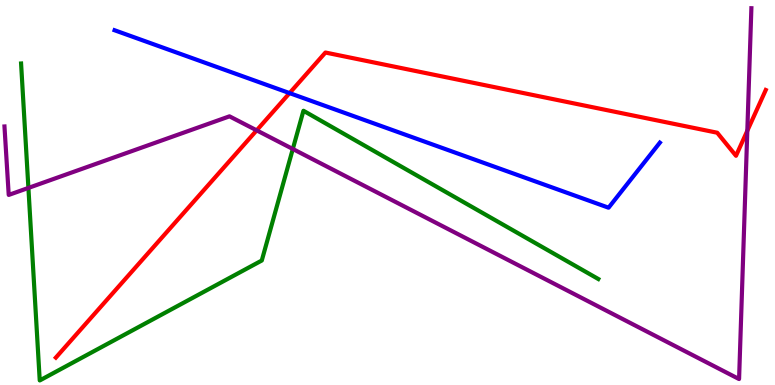[{'lines': ['blue', 'red'], 'intersections': [{'x': 3.74, 'y': 7.58}]}, {'lines': ['green', 'red'], 'intersections': []}, {'lines': ['purple', 'red'], 'intersections': [{'x': 3.31, 'y': 6.61}, {'x': 9.64, 'y': 6.6}]}, {'lines': ['blue', 'green'], 'intersections': []}, {'lines': ['blue', 'purple'], 'intersections': []}, {'lines': ['green', 'purple'], 'intersections': [{'x': 0.367, 'y': 5.12}, {'x': 3.78, 'y': 6.13}]}]